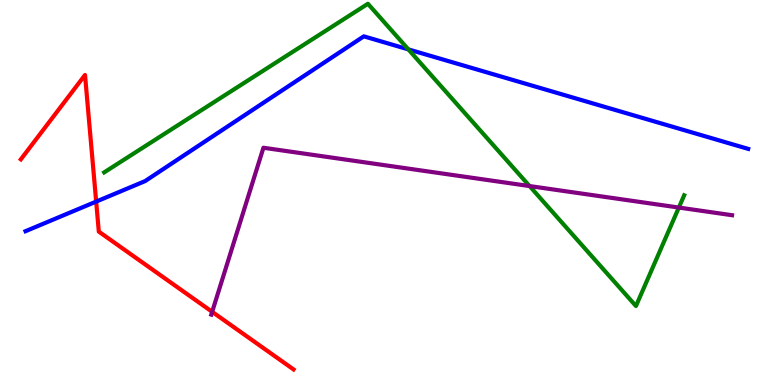[{'lines': ['blue', 'red'], 'intersections': [{'x': 1.24, 'y': 4.76}]}, {'lines': ['green', 'red'], 'intersections': []}, {'lines': ['purple', 'red'], 'intersections': [{'x': 2.74, 'y': 1.9}]}, {'lines': ['blue', 'green'], 'intersections': [{'x': 5.27, 'y': 8.72}]}, {'lines': ['blue', 'purple'], 'intersections': []}, {'lines': ['green', 'purple'], 'intersections': [{'x': 6.83, 'y': 5.17}, {'x': 8.76, 'y': 4.61}]}]